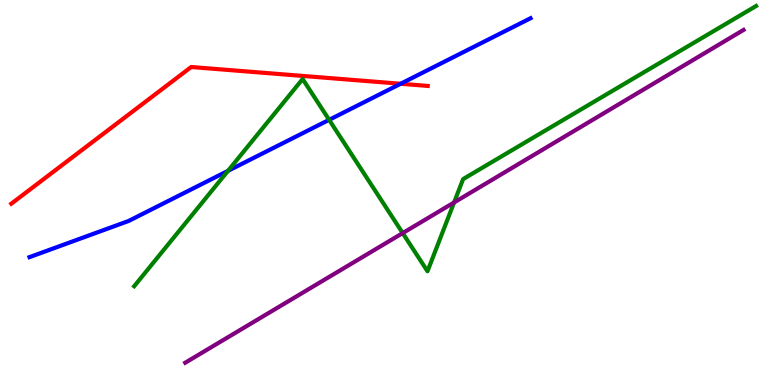[{'lines': ['blue', 'red'], 'intersections': [{'x': 5.17, 'y': 7.82}]}, {'lines': ['green', 'red'], 'intersections': []}, {'lines': ['purple', 'red'], 'intersections': []}, {'lines': ['blue', 'green'], 'intersections': [{'x': 2.94, 'y': 5.56}, {'x': 4.25, 'y': 6.89}]}, {'lines': ['blue', 'purple'], 'intersections': []}, {'lines': ['green', 'purple'], 'intersections': [{'x': 5.2, 'y': 3.95}, {'x': 5.86, 'y': 4.74}]}]